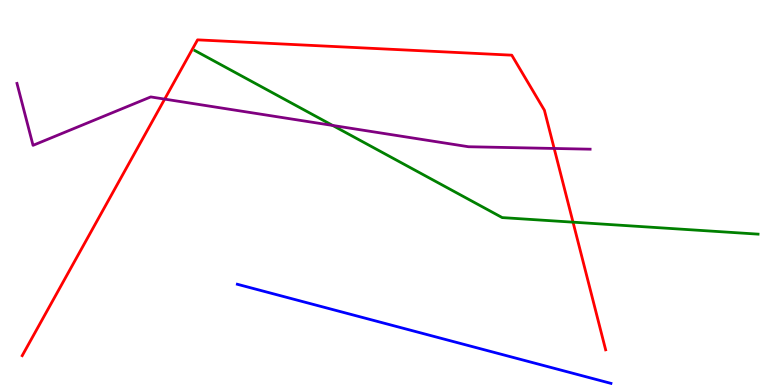[{'lines': ['blue', 'red'], 'intersections': []}, {'lines': ['green', 'red'], 'intersections': [{'x': 7.39, 'y': 4.23}]}, {'lines': ['purple', 'red'], 'intersections': [{'x': 2.12, 'y': 7.43}, {'x': 7.15, 'y': 6.14}]}, {'lines': ['blue', 'green'], 'intersections': []}, {'lines': ['blue', 'purple'], 'intersections': []}, {'lines': ['green', 'purple'], 'intersections': [{'x': 4.29, 'y': 6.74}]}]